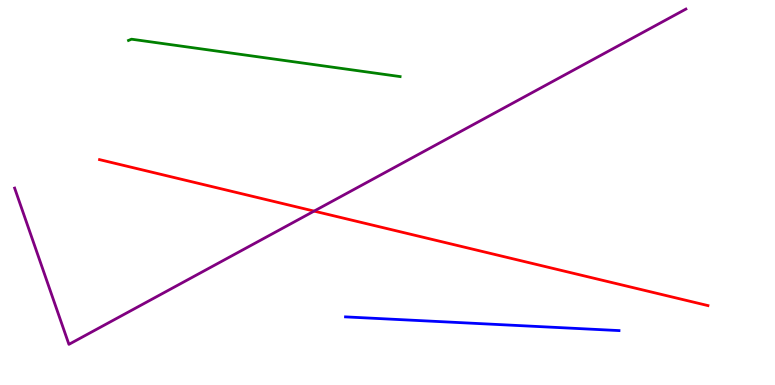[{'lines': ['blue', 'red'], 'intersections': []}, {'lines': ['green', 'red'], 'intersections': []}, {'lines': ['purple', 'red'], 'intersections': [{'x': 4.05, 'y': 4.52}]}, {'lines': ['blue', 'green'], 'intersections': []}, {'lines': ['blue', 'purple'], 'intersections': []}, {'lines': ['green', 'purple'], 'intersections': []}]